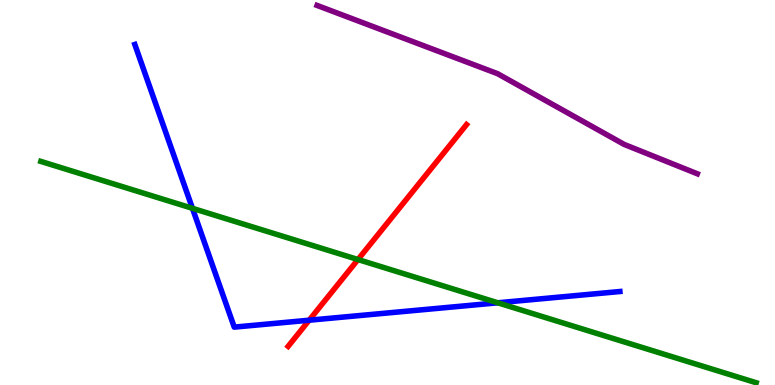[{'lines': ['blue', 'red'], 'intersections': [{'x': 3.99, 'y': 1.68}]}, {'lines': ['green', 'red'], 'intersections': [{'x': 4.62, 'y': 3.26}]}, {'lines': ['purple', 'red'], 'intersections': []}, {'lines': ['blue', 'green'], 'intersections': [{'x': 2.48, 'y': 4.59}, {'x': 6.42, 'y': 2.14}]}, {'lines': ['blue', 'purple'], 'intersections': []}, {'lines': ['green', 'purple'], 'intersections': []}]